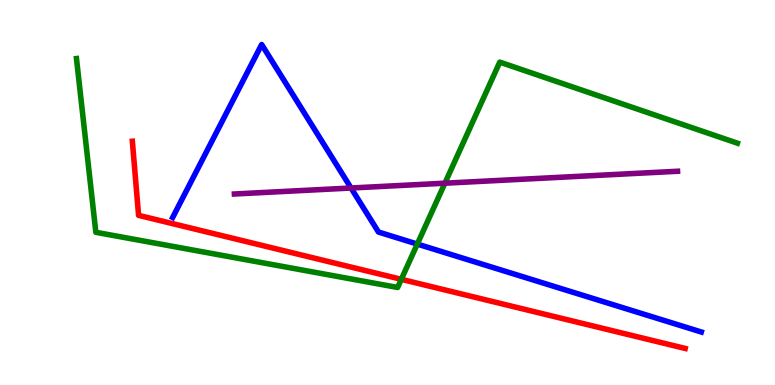[{'lines': ['blue', 'red'], 'intersections': []}, {'lines': ['green', 'red'], 'intersections': [{'x': 5.18, 'y': 2.74}]}, {'lines': ['purple', 'red'], 'intersections': []}, {'lines': ['blue', 'green'], 'intersections': [{'x': 5.38, 'y': 3.66}]}, {'lines': ['blue', 'purple'], 'intersections': [{'x': 4.53, 'y': 5.12}]}, {'lines': ['green', 'purple'], 'intersections': [{'x': 5.74, 'y': 5.24}]}]